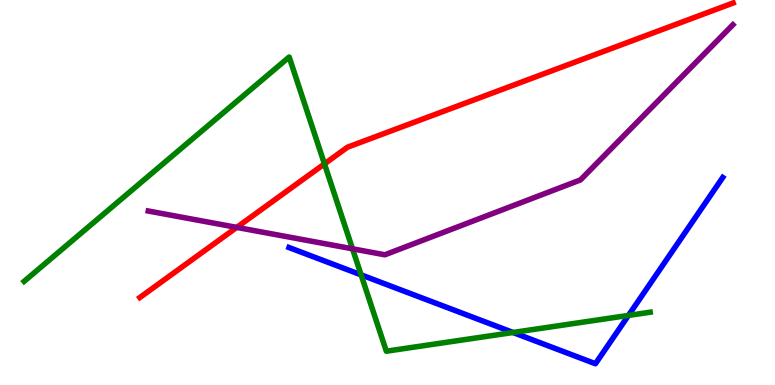[{'lines': ['blue', 'red'], 'intersections': []}, {'lines': ['green', 'red'], 'intersections': [{'x': 4.19, 'y': 5.74}]}, {'lines': ['purple', 'red'], 'intersections': [{'x': 3.05, 'y': 4.09}]}, {'lines': ['blue', 'green'], 'intersections': [{'x': 4.66, 'y': 2.86}, {'x': 6.62, 'y': 1.36}, {'x': 8.11, 'y': 1.81}]}, {'lines': ['blue', 'purple'], 'intersections': []}, {'lines': ['green', 'purple'], 'intersections': [{'x': 4.55, 'y': 3.54}]}]